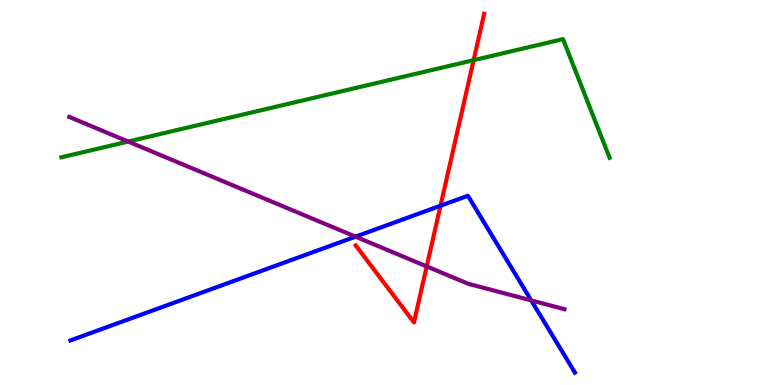[{'lines': ['blue', 'red'], 'intersections': [{'x': 5.68, 'y': 4.66}]}, {'lines': ['green', 'red'], 'intersections': [{'x': 6.11, 'y': 8.44}]}, {'lines': ['purple', 'red'], 'intersections': [{'x': 5.51, 'y': 3.08}]}, {'lines': ['blue', 'green'], 'intersections': []}, {'lines': ['blue', 'purple'], 'intersections': [{'x': 4.59, 'y': 3.85}, {'x': 6.85, 'y': 2.2}]}, {'lines': ['green', 'purple'], 'intersections': [{'x': 1.65, 'y': 6.32}]}]